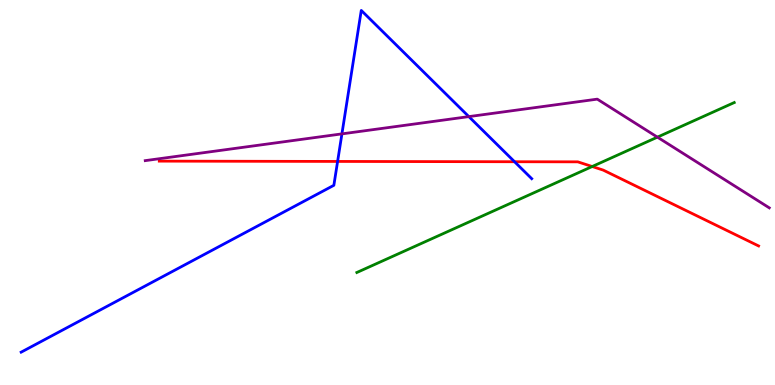[{'lines': ['blue', 'red'], 'intersections': [{'x': 4.36, 'y': 5.81}, {'x': 6.64, 'y': 5.8}]}, {'lines': ['green', 'red'], 'intersections': [{'x': 7.64, 'y': 5.67}]}, {'lines': ['purple', 'red'], 'intersections': []}, {'lines': ['blue', 'green'], 'intersections': []}, {'lines': ['blue', 'purple'], 'intersections': [{'x': 4.41, 'y': 6.52}, {'x': 6.05, 'y': 6.97}]}, {'lines': ['green', 'purple'], 'intersections': [{'x': 8.48, 'y': 6.44}]}]